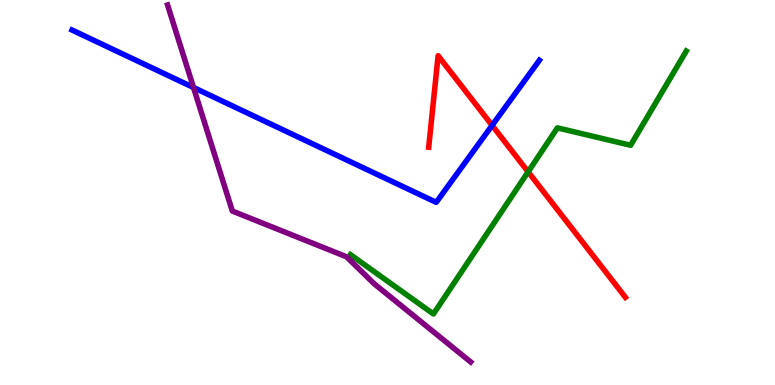[{'lines': ['blue', 'red'], 'intersections': [{'x': 6.35, 'y': 6.74}]}, {'lines': ['green', 'red'], 'intersections': [{'x': 6.81, 'y': 5.54}]}, {'lines': ['purple', 'red'], 'intersections': []}, {'lines': ['blue', 'green'], 'intersections': []}, {'lines': ['blue', 'purple'], 'intersections': [{'x': 2.5, 'y': 7.73}]}, {'lines': ['green', 'purple'], 'intersections': []}]